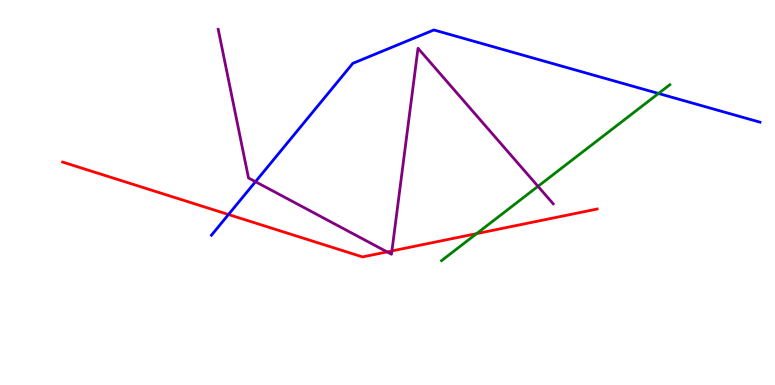[{'lines': ['blue', 'red'], 'intersections': [{'x': 2.95, 'y': 4.43}]}, {'lines': ['green', 'red'], 'intersections': [{'x': 6.15, 'y': 3.93}]}, {'lines': ['purple', 'red'], 'intersections': [{'x': 4.99, 'y': 3.46}, {'x': 5.06, 'y': 3.48}]}, {'lines': ['blue', 'green'], 'intersections': [{'x': 8.5, 'y': 7.57}]}, {'lines': ['blue', 'purple'], 'intersections': [{'x': 3.3, 'y': 5.28}]}, {'lines': ['green', 'purple'], 'intersections': [{'x': 6.94, 'y': 5.16}]}]